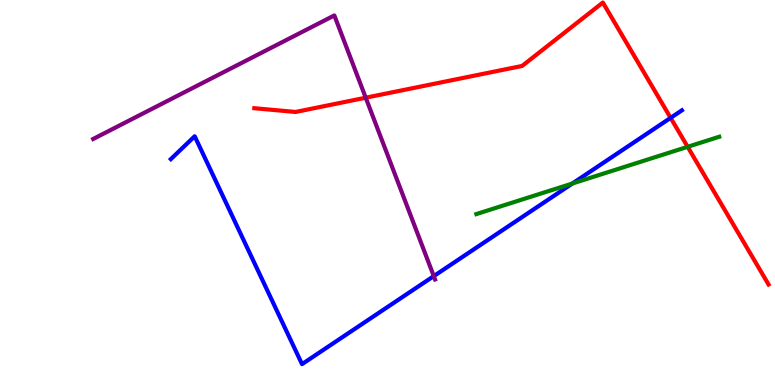[{'lines': ['blue', 'red'], 'intersections': [{'x': 8.65, 'y': 6.94}]}, {'lines': ['green', 'red'], 'intersections': [{'x': 8.87, 'y': 6.19}]}, {'lines': ['purple', 'red'], 'intersections': [{'x': 4.72, 'y': 7.46}]}, {'lines': ['blue', 'green'], 'intersections': [{'x': 7.39, 'y': 5.23}]}, {'lines': ['blue', 'purple'], 'intersections': [{'x': 5.6, 'y': 2.83}]}, {'lines': ['green', 'purple'], 'intersections': []}]